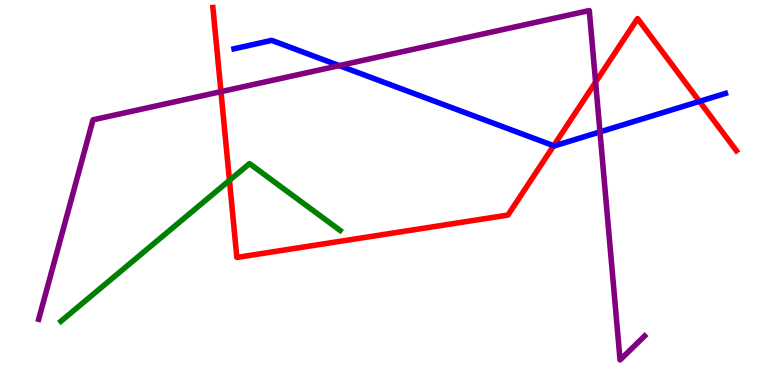[{'lines': ['blue', 'red'], 'intersections': [{'x': 7.14, 'y': 6.22}, {'x': 9.03, 'y': 7.37}]}, {'lines': ['green', 'red'], 'intersections': [{'x': 2.96, 'y': 5.31}]}, {'lines': ['purple', 'red'], 'intersections': [{'x': 2.85, 'y': 7.62}, {'x': 7.69, 'y': 7.87}]}, {'lines': ['blue', 'green'], 'intersections': []}, {'lines': ['blue', 'purple'], 'intersections': [{'x': 4.38, 'y': 8.3}, {'x': 7.74, 'y': 6.57}]}, {'lines': ['green', 'purple'], 'intersections': []}]